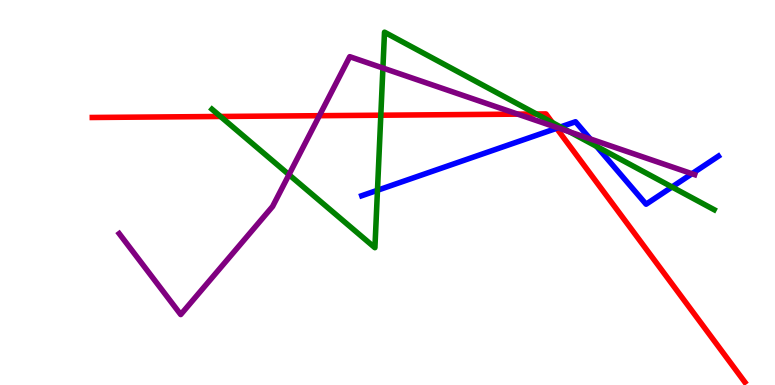[{'lines': ['blue', 'red'], 'intersections': [{'x': 7.18, 'y': 6.67}]}, {'lines': ['green', 'red'], 'intersections': [{'x': 2.85, 'y': 6.97}, {'x': 4.91, 'y': 7.01}, {'x': 6.92, 'y': 7.04}, {'x': 7.13, 'y': 6.82}]}, {'lines': ['purple', 'red'], 'intersections': [{'x': 4.12, 'y': 6.99}, {'x': 6.68, 'y': 7.04}, {'x': 7.17, 'y': 6.7}]}, {'lines': ['blue', 'green'], 'intersections': [{'x': 4.87, 'y': 5.06}, {'x': 7.23, 'y': 6.7}, {'x': 7.7, 'y': 6.2}, {'x': 8.67, 'y': 5.14}]}, {'lines': ['blue', 'purple'], 'intersections': [{'x': 7.2, 'y': 6.68}, {'x': 7.62, 'y': 6.39}, {'x': 8.93, 'y': 5.49}]}, {'lines': ['green', 'purple'], 'intersections': [{'x': 3.73, 'y': 5.46}, {'x': 4.94, 'y': 8.23}, {'x': 7.35, 'y': 6.57}]}]